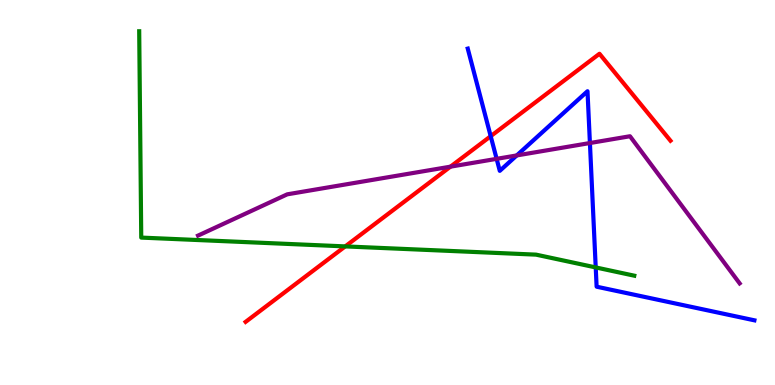[{'lines': ['blue', 'red'], 'intersections': [{'x': 6.33, 'y': 6.46}]}, {'lines': ['green', 'red'], 'intersections': [{'x': 4.45, 'y': 3.6}]}, {'lines': ['purple', 'red'], 'intersections': [{'x': 5.81, 'y': 5.67}]}, {'lines': ['blue', 'green'], 'intersections': [{'x': 7.69, 'y': 3.05}]}, {'lines': ['blue', 'purple'], 'intersections': [{'x': 6.41, 'y': 5.87}, {'x': 6.67, 'y': 5.96}, {'x': 7.61, 'y': 6.28}]}, {'lines': ['green', 'purple'], 'intersections': []}]